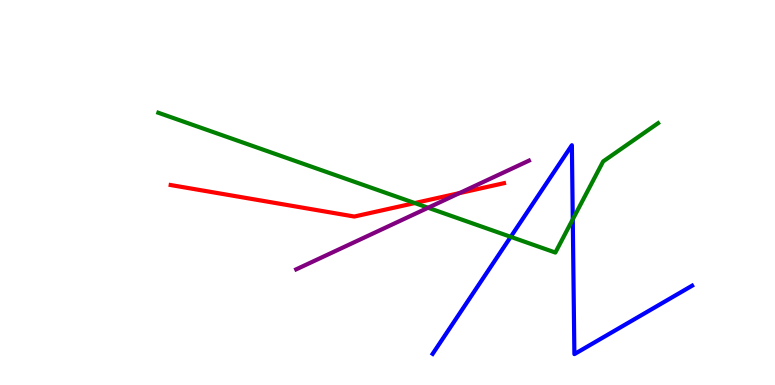[{'lines': ['blue', 'red'], 'intersections': []}, {'lines': ['green', 'red'], 'intersections': [{'x': 5.35, 'y': 4.73}]}, {'lines': ['purple', 'red'], 'intersections': [{'x': 5.93, 'y': 4.98}]}, {'lines': ['blue', 'green'], 'intersections': [{'x': 6.59, 'y': 3.85}, {'x': 7.39, 'y': 4.3}]}, {'lines': ['blue', 'purple'], 'intersections': []}, {'lines': ['green', 'purple'], 'intersections': [{'x': 5.52, 'y': 4.6}]}]